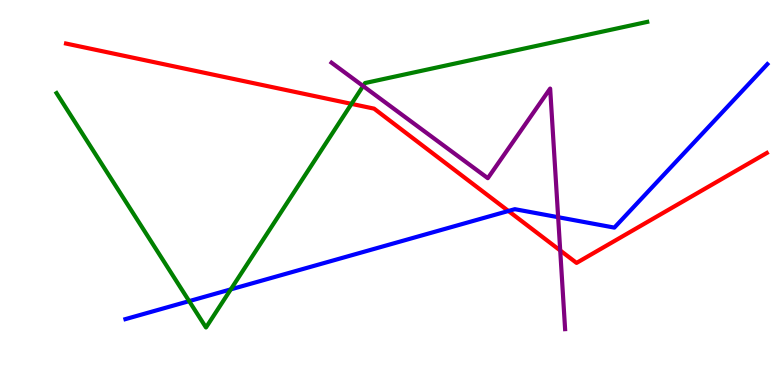[{'lines': ['blue', 'red'], 'intersections': [{'x': 6.56, 'y': 4.52}]}, {'lines': ['green', 'red'], 'intersections': [{'x': 4.54, 'y': 7.3}]}, {'lines': ['purple', 'red'], 'intersections': [{'x': 7.23, 'y': 3.49}]}, {'lines': ['blue', 'green'], 'intersections': [{'x': 2.44, 'y': 2.18}, {'x': 2.98, 'y': 2.48}]}, {'lines': ['blue', 'purple'], 'intersections': [{'x': 7.2, 'y': 4.36}]}, {'lines': ['green', 'purple'], 'intersections': [{'x': 4.69, 'y': 7.77}]}]